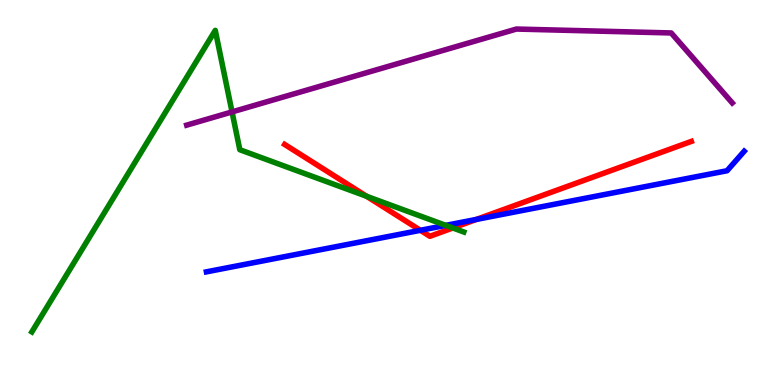[{'lines': ['blue', 'red'], 'intersections': [{'x': 5.42, 'y': 4.02}, {'x': 6.15, 'y': 4.3}]}, {'lines': ['green', 'red'], 'intersections': [{'x': 4.73, 'y': 4.9}, {'x': 5.84, 'y': 4.08}]}, {'lines': ['purple', 'red'], 'intersections': []}, {'lines': ['blue', 'green'], 'intersections': [{'x': 5.75, 'y': 4.15}]}, {'lines': ['blue', 'purple'], 'intersections': []}, {'lines': ['green', 'purple'], 'intersections': [{'x': 2.99, 'y': 7.09}]}]